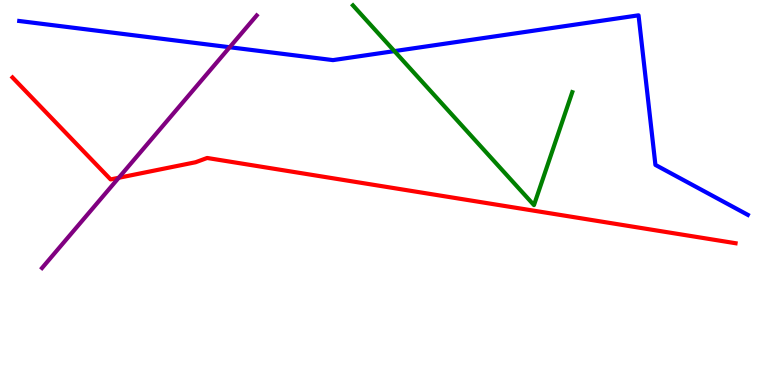[{'lines': ['blue', 'red'], 'intersections': []}, {'lines': ['green', 'red'], 'intersections': []}, {'lines': ['purple', 'red'], 'intersections': [{'x': 1.53, 'y': 5.38}]}, {'lines': ['blue', 'green'], 'intersections': [{'x': 5.09, 'y': 8.67}]}, {'lines': ['blue', 'purple'], 'intersections': [{'x': 2.96, 'y': 8.77}]}, {'lines': ['green', 'purple'], 'intersections': []}]